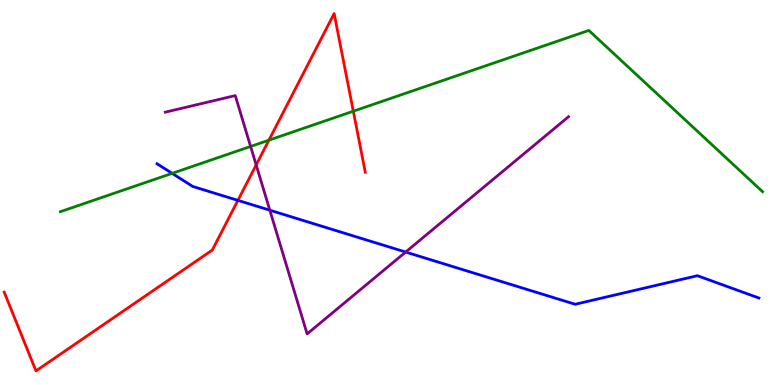[{'lines': ['blue', 'red'], 'intersections': [{'x': 3.07, 'y': 4.8}]}, {'lines': ['green', 'red'], 'intersections': [{'x': 3.47, 'y': 6.36}, {'x': 4.56, 'y': 7.11}]}, {'lines': ['purple', 'red'], 'intersections': [{'x': 3.31, 'y': 5.72}]}, {'lines': ['blue', 'green'], 'intersections': [{'x': 2.22, 'y': 5.5}]}, {'lines': ['blue', 'purple'], 'intersections': [{'x': 3.48, 'y': 4.54}, {'x': 5.23, 'y': 3.45}]}, {'lines': ['green', 'purple'], 'intersections': [{'x': 3.23, 'y': 6.2}]}]